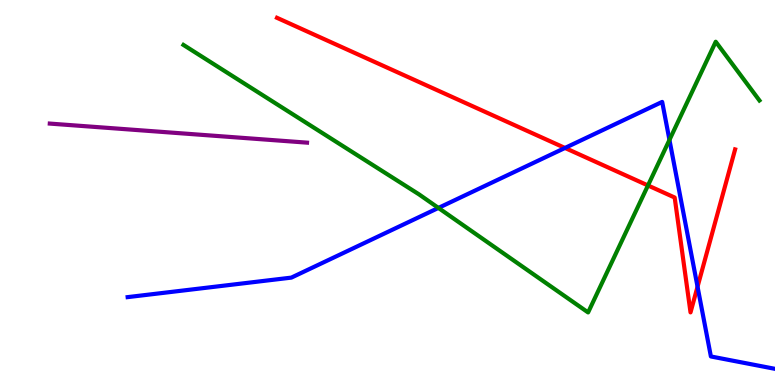[{'lines': ['blue', 'red'], 'intersections': [{'x': 7.29, 'y': 6.16}, {'x': 9.0, 'y': 2.55}]}, {'lines': ['green', 'red'], 'intersections': [{'x': 8.36, 'y': 5.18}]}, {'lines': ['purple', 'red'], 'intersections': []}, {'lines': ['blue', 'green'], 'intersections': [{'x': 5.66, 'y': 4.6}, {'x': 8.64, 'y': 6.37}]}, {'lines': ['blue', 'purple'], 'intersections': []}, {'lines': ['green', 'purple'], 'intersections': []}]